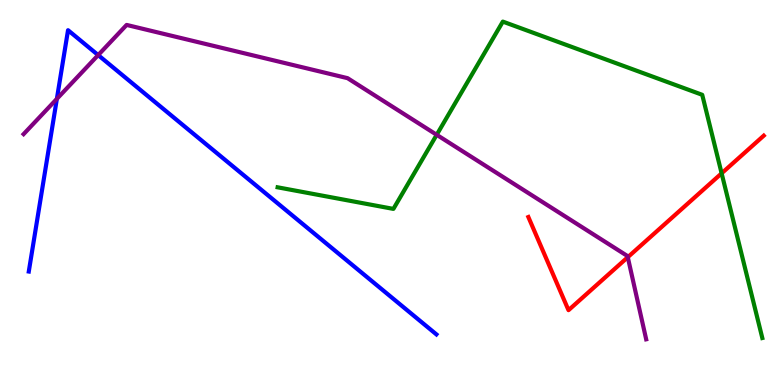[{'lines': ['blue', 'red'], 'intersections': []}, {'lines': ['green', 'red'], 'intersections': [{'x': 9.31, 'y': 5.5}]}, {'lines': ['purple', 'red'], 'intersections': [{'x': 8.1, 'y': 3.32}]}, {'lines': ['blue', 'green'], 'intersections': []}, {'lines': ['blue', 'purple'], 'intersections': [{'x': 0.734, 'y': 7.43}, {'x': 1.27, 'y': 8.57}]}, {'lines': ['green', 'purple'], 'intersections': [{'x': 5.63, 'y': 6.5}]}]